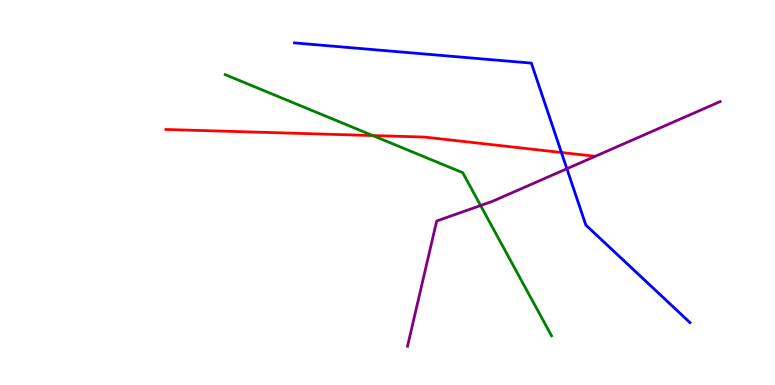[{'lines': ['blue', 'red'], 'intersections': [{'x': 7.24, 'y': 6.04}]}, {'lines': ['green', 'red'], 'intersections': [{'x': 4.81, 'y': 6.48}]}, {'lines': ['purple', 'red'], 'intersections': []}, {'lines': ['blue', 'green'], 'intersections': []}, {'lines': ['blue', 'purple'], 'intersections': [{'x': 7.31, 'y': 5.62}]}, {'lines': ['green', 'purple'], 'intersections': [{'x': 6.2, 'y': 4.66}]}]